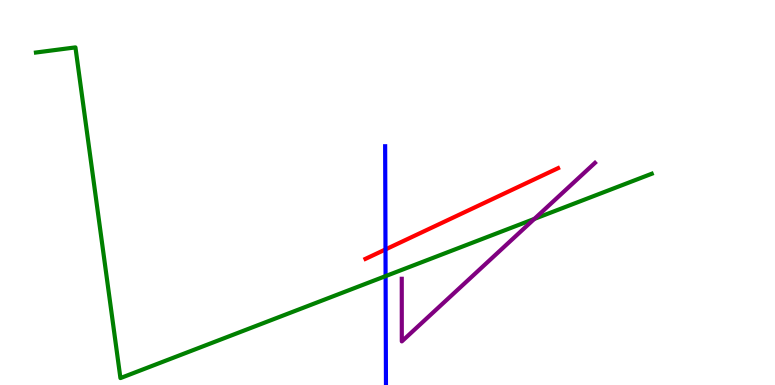[{'lines': ['blue', 'red'], 'intersections': [{'x': 4.97, 'y': 3.52}]}, {'lines': ['green', 'red'], 'intersections': []}, {'lines': ['purple', 'red'], 'intersections': []}, {'lines': ['blue', 'green'], 'intersections': [{'x': 4.98, 'y': 2.83}]}, {'lines': ['blue', 'purple'], 'intersections': []}, {'lines': ['green', 'purple'], 'intersections': [{'x': 6.89, 'y': 4.31}]}]